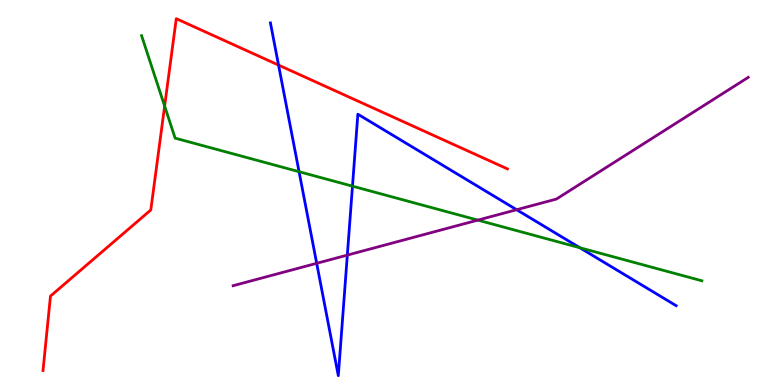[{'lines': ['blue', 'red'], 'intersections': [{'x': 3.59, 'y': 8.31}]}, {'lines': ['green', 'red'], 'intersections': [{'x': 2.12, 'y': 7.24}]}, {'lines': ['purple', 'red'], 'intersections': []}, {'lines': ['blue', 'green'], 'intersections': [{'x': 3.86, 'y': 5.54}, {'x': 4.55, 'y': 5.16}, {'x': 7.48, 'y': 3.57}]}, {'lines': ['blue', 'purple'], 'intersections': [{'x': 4.09, 'y': 3.16}, {'x': 4.48, 'y': 3.37}, {'x': 6.67, 'y': 4.55}]}, {'lines': ['green', 'purple'], 'intersections': [{'x': 6.17, 'y': 4.28}]}]